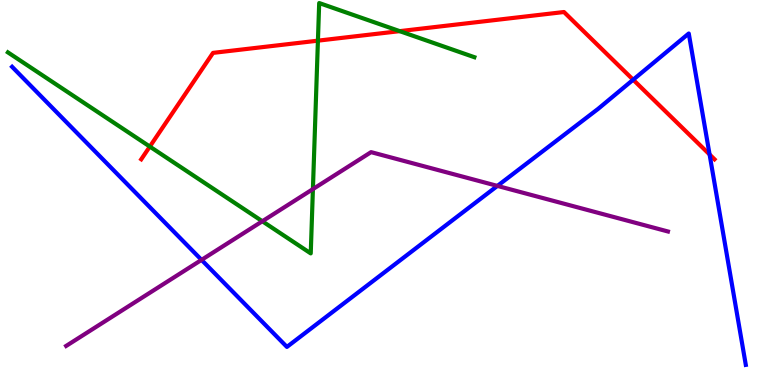[{'lines': ['blue', 'red'], 'intersections': [{'x': 8.17, 'y': 7.93}, {'x': 9.16, 'y': 5.99}]}, {'lines': ['green', 'red'], 'intersections': [{'x': 1.93, 'y': 6.19}, {'x': 4.1, 'y': 8.94}, {'x': 5.16, 'y': 9.19}]}, {'lines': ['purple', 'red'], 'intersections': []}, {'lines': ['blue', 'green'], 'intersections': []}, {'lines': ['blue', 'purple'], 'intersections': [{'x': 2.6, 'y': 3.25}, {'x': 6.42, 'y': 5.17}]}, {'lines': ['green', 'purple'], 'intersections': [{'x': 3.38, 'y': 4.25}, {'x': 4.04, 'y': 5.09}]}]